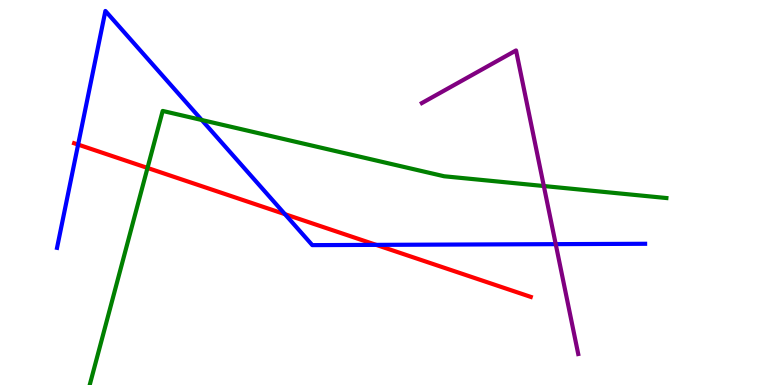[{'lines': ['blue', 'red'], 'intersections': [{'x': 1.01, 'y': 6.24}, {'x': 3.68, 'y': 4.44}, {'x': 4.85, 'y': 3.64}]}, {'lines': ['green', 'red'], 'intersections': [{'x': 1.9, 'y': 5.64}]}, {'lines': ['purple', 'red'], 'intersections': []}, {'lines': ['blue', 'green'], 'intersections': [{'x': 2.6, 'y': 6.88}]}, {'lines': ['blue', 'purple'], 'intersections': [{'x': 7.17, 'y': 3.66}]}, {'lines': ['green', 'purple'], 'intersections': [{'x': 7.02, 'y': 5.17}]}]